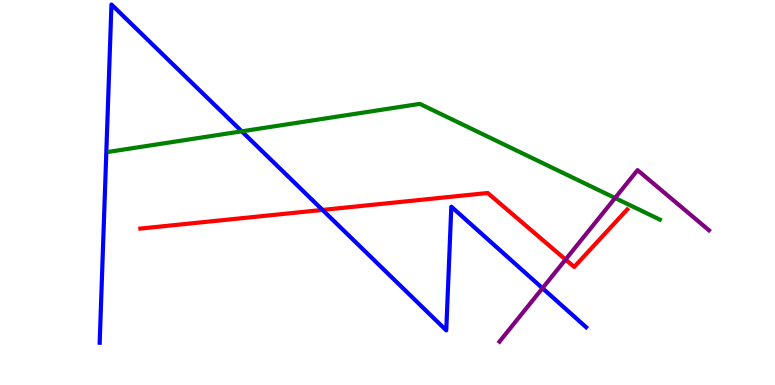[{'lines': ['blue', 'red'], 'intersections': [{'x': 4.16, 'y': 4.55}]}, {'lines': ['green', 'red'], 'intersections': []}, {'lines': ['purple', 'red'], 'intersections': [{'x': 7.3, 'y': 3.26}]}, {'lines': ['blue', 'green'], 'intersections': [{'x': 3.12, 'y': 6.59}]}, {'lines': ['blue', 'purple'], 'intersections': [{'x': 7.0, 'y': 2.51}]}, {'lines': ['green', 'purple'], 'intersections': [{'x': 7.94, 'y': 4.86}]}]